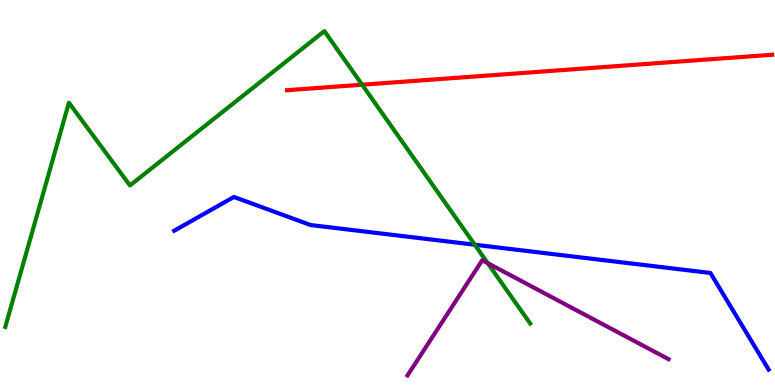[{'lines': ['blue', 'red'], 'intersections': []}, {'lines': ['green', 'red'], 'intersections': [{'x': 4.67, 'y': 7.8}]}, {'lines': ['purple', 'red'], 'intersections': []}, {'lines': ['blue', 'green'], 'intersections': [{'x': 6.13, 'y': 3.64}]}, {'lines': ['blue', 'purple'], 'intersections': []}, {'lines': ['green', 'purple'], 'intersections': [{'x': 6.29, 'y': 3.17}]}]